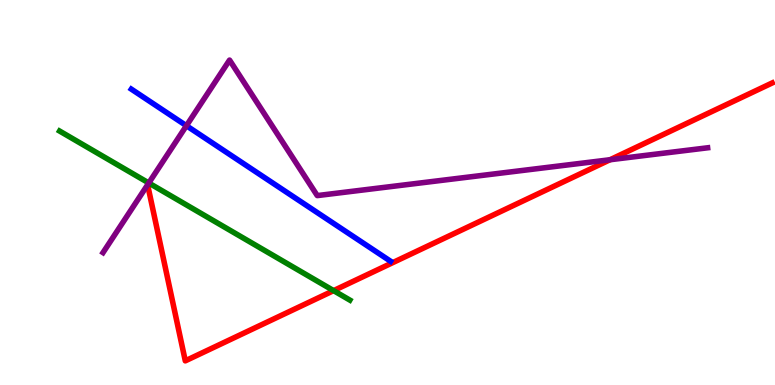[{'lines': ['blue', 'red'], 'intersections': []}, {'lines': ['green', 'red'], 'intersections': [{'x': 4.3, 'y': 2.45}]}, {'lines': ['purple', 'red'], 'intersections': [{'x': 7.87, 'y': 5.85}]}, {'lines': ['blue', 'green'], 'intersections': []}, {'lines': ['blue', 'purple'], 'intersections': [{'x': 2.41, 'y': 6.73}]}, {'lines': ['green', 'purple'], 'intersections': [{'x': 1.92, 'y': 5.25}]}]